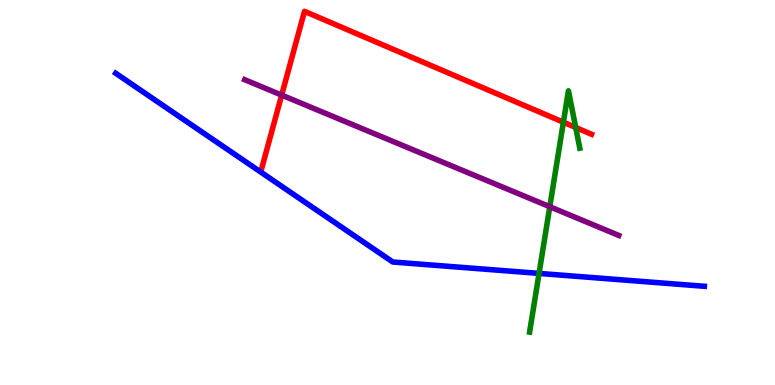[{'lines': ['blue', 'red'], 'intersections': []}, {'lines': ['green', 'red'], 'intersections': [{'x': 7.27, 'y': 6.83}, {'x': 7.43, 'y': 6.69}]}, {'lines': ['purple', 'red'], 'intersections': [{'x': 3.63, 'y': 7.53}]}, {'lines': ['blue', 'green'], 'intersections': [{'x': 6.96, 'y': 2.9}]}, {'lines': ['blue', 'purple'], 'intersections': []}, {'lines': ['green', 'purple'], 'intersections': [{'x': 7.09, 'y': 4.63}]}]